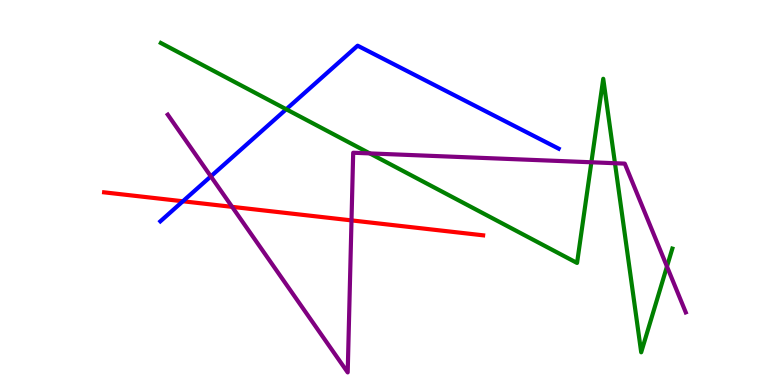[{'lines': ['blue', 'red'], 'intersections': [{'x': 2.36, 'y': 4.77}]}, {'lines': ['green', 'red'], 'intersections': []}, {'lines': ['purple', 'red'], 'intersections': [{'x': 3.0, 'y': 4.63}, {'x': 4.54, 'y': 4.28}]}, {'lines': ['blue', 'green'], 'intersections': [{'x': 3.69, 'y': 7.16}]}, {'lines': ['blue', 'purple'], 'intersections': [{'x': 2.72, 'y': 5.42}]}, {'lines': ['green', 'purple'], 'intersections': [{'x': 4.77, 'y': 6.02}, {'x': 7.63, 'y': 5.79}, {'x': 7.94, 'y': 5.76}, {'x': 8.61, 'y': 3.08}]}]